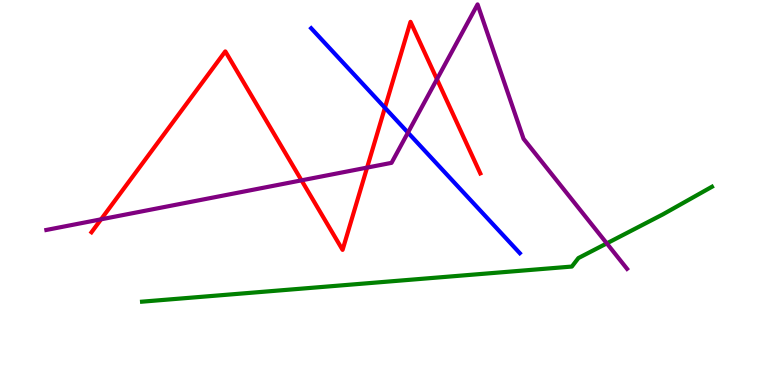[{'lines': ['blue', 'red'], 'intersections': [{'x': 4.97, 'y': 7.2}]}, {'lines': ['green', 'red'], 'intersections': []}, {'lines': ['purple', 'red'], 'intersections': [{'x': 1.3, 'y': 4.3}, {'x': 3.89, 'y': 5.32}, {'x': 4.74, 'y': 5.65}, {'x': 5.64, 'y': 7.94}]}, {'lines': ['blue', 'green'], 'intersections': []}, {'lines': ['blue', 'purple'], 'intersections': [{'x': 5.26, 'y': 6.56}]}, {'lines': ['green', 'purple'], 'intersections': [{'x': 7.83, 'y': 3.68}]}]